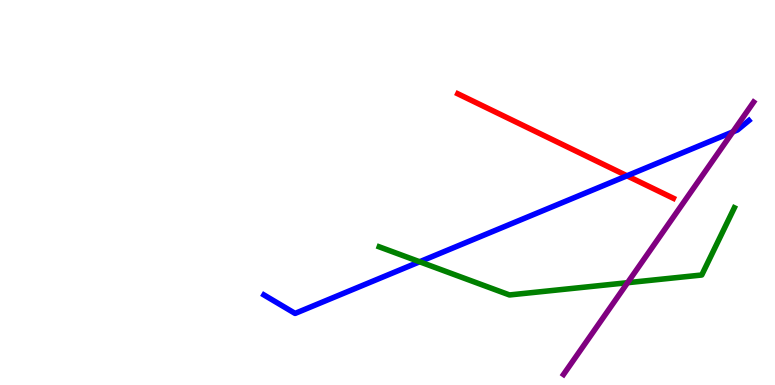[{'lines': ['blue', 'red'], 'intersections': [{'x': 8.09, 'y': 5.43}]}, {'lines': ['green', 'red'], 'intersections': []}, {'lines': ['purple', 'red'], 'intersections': []}, {'lines': ['blue', 'green'], 'intersections': [{'x': 5.41, 'y': 3.2}]}, {'lines': ['blue', 'purple'], 'intersections': [{'x': 9.46, 'y': 6.57}]}, {'lines': ['green', 'purple'], 'intersections': [{'x': 8.1, 'y': 2.66}]}]